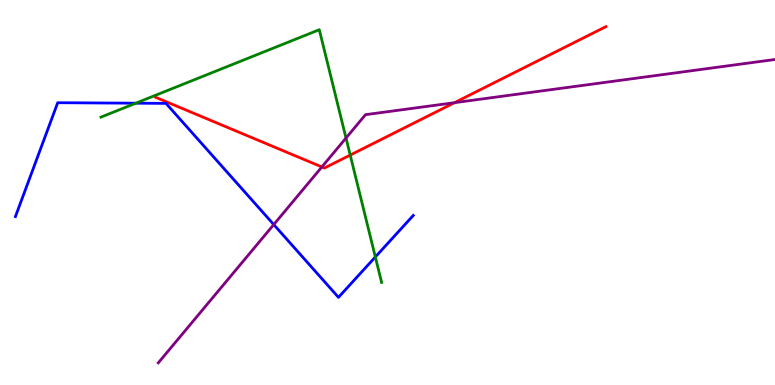[{'lines': ['blue', 'red'], 'intersections': []}, {'lines': ['green', 'red'], 'intersections': [{'x': 4.52, 'y': 5.97}]}, {'lines': ['purple', 'red'], 'intersections': [{'x': 4.15, 'y': 5.66}, {'x': 5.86, 'y': 7.33}]}, {'lines': ['blue', 'green'], 'intersections': [{'x': 1.75, 'y': 7.32}, {'x': 4.84, 'y': 3.33}]}, {'lines': ['blue', 'purple'], 'intersections': [{'x': 3.53, 'y': 4.17}]}, {'lines': ['green', 'purple'], 'intersections': [{'x': 4.46, 'y': 6.41}]}]